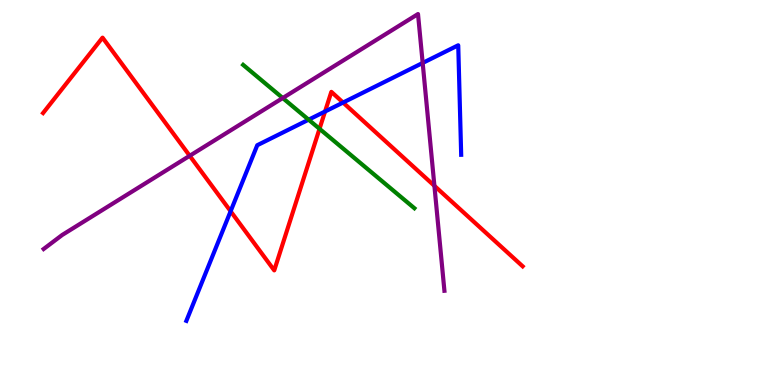[{'lines': ['blue', 'red'], 'intersections': [{'x': 2.98, 'y': 4.51}, {'x': 4.19, 'y': 7.1}, {'x': 4.43, 'y': 7.34}]}, {'lines': ['green', 'red'], 'intersections': [{'x': 4.12, 'y': 6.65}]}, {'lines': ['purple', 'red'], 'intersections': [{'x': 2.45, 'y': 5.95}, {'x': 5.61, 'y': 5.17}]}, {'lines': ['blue', 'green'], 'intersections': [{'x': 3.98, 'y': 6.89}]}, {'lines': ['blue', 'purple'], 'intersections': [{'x': 5.45, 'y': 8.36}]}, {'lines': ['green', 'purple'], 'intersections': [{'x': 3.65, 'y': 7.45}]}]